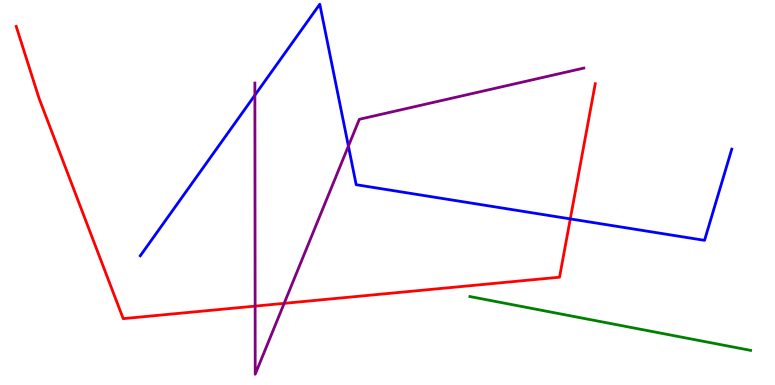[{'lines': ['blue', 'red'], 'intersections': [{'x': 7.36, 'y': 4.31}]}, {'lines': ['green', 'red'], 'intersections': []}, {'lines': ['purple', 'red'], 'intersections': [{'x': 3.29, 'y': 2.05}, {'x': 3.67, 'y': 2.12}]}, {'lines': ['blue', 'green'], 'intersections': []}, {'lines': ['blue', 'purple'], 'intersections': [{'x': 3.29, 'y': 7.53}, {'x': 4.5, 'y': 6.21}]}, {'lines': ['green', 'purple'], 'intersections': []}]